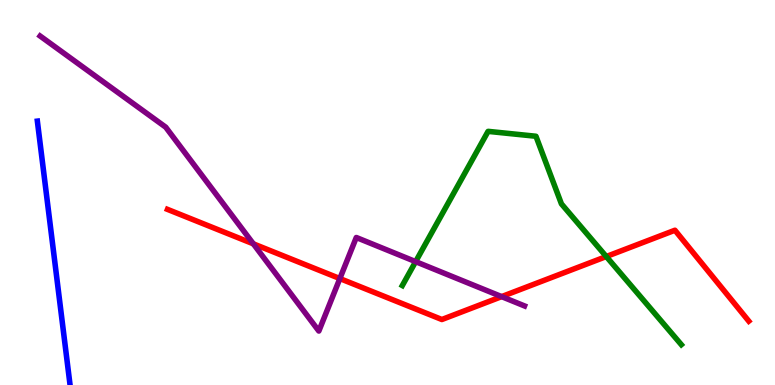[{'lines': ['blue', 'red'], 'intersections': []}, {'lines': ['green', 'red'], 'intersections': [{'x': 7.82, 'y': 3.34}]}, {'lines': ['purple', 'red'], 'intersections': [{'x': 3.27, 'y': 3.67}, {'x': 4.39, 'y': 2.76}, {'x': 6.47, 'y': 2.3}]}, {'lines': ['blue', 'green'], 'intersections': []}, {'lines': ['blue', 'purple'], 'intersections': []}, {'lines': ['green', 'purple'], 'intersections': [{'x': 5.36, 'y': 3.2}]}]